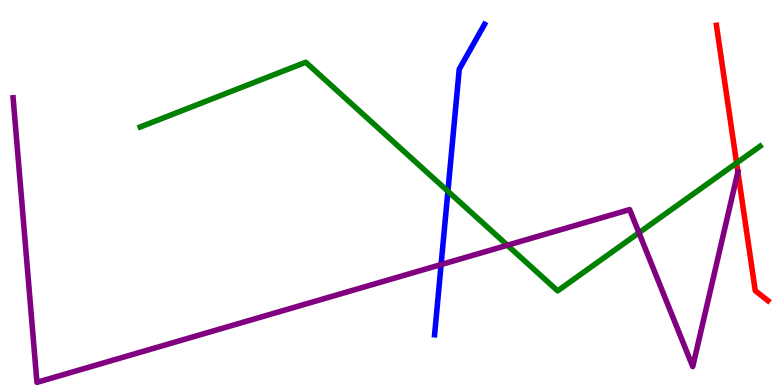[{'lines': ['blue', 'red'], 'intersections': []}, {'lines': ['green', 'red'], 'intersections': [{'x': 9.5, 'y': 5.77}]}, {'lines': ['purple', 'red'], 'intersections': [{'x': 9.52, 'y': 5.53}]}, {'lines': ['blue', 'green'], 'intersections': [{'x': 5.78, 'y': 5.03}]}, {'lines': ['blue', 'purple'], 'intersections': [{'x': 5.69, 'y': 3.13}]}, {'lines': ['green', 'purple'], 'intersections': [{'x': 6.55, 'y': 3.63}, {'x': 8.24, 'y': 3.95}]}]